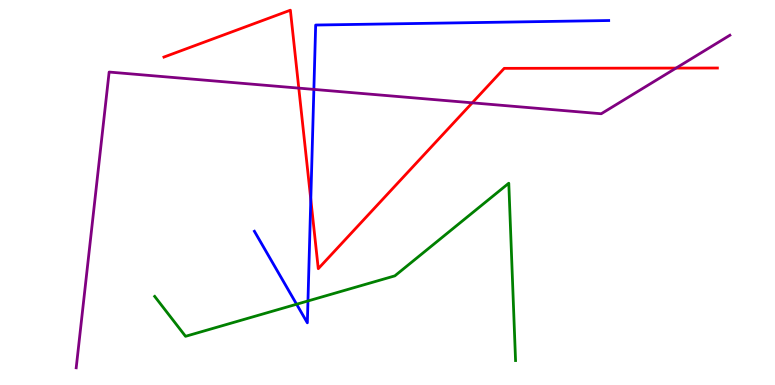[{'lines': ['blue', 'red'], 'intersections': [{'x': 4.01, 'y': 4.82}]}, {'lines': ['green', 'red'], 'intersections': []}, {'lines': ['purple', 'red'], 'intersections': [{'x': 3.86, 'y': 7.71}, {'x': 6.09, 'y': 7.33}, {'x': 8.72, 'y': 8.23}]}, {'lines': ['blue', 'green'], 'intersections': [{'x': 3.83, 'y': 2.1}, {'x': 3.97, 'y': 2.18}]}, {'lines': ['blue', 'purple'], 'intersections': [{'x': 4.05, 'y': 7.68}]}, {'lines': ['green', 'purple'], 'intersections': []}]